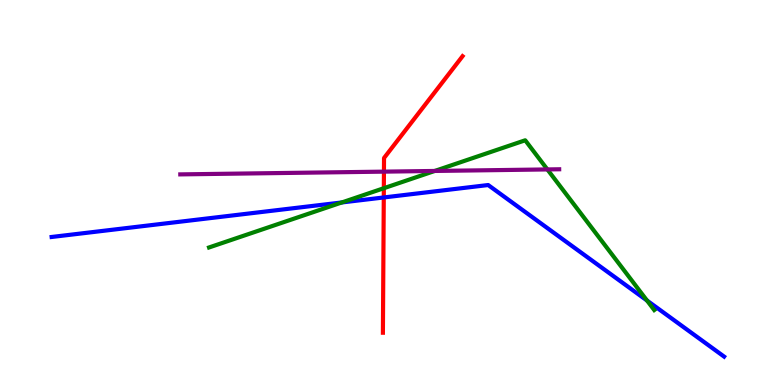[{'lines': ['blue', 'red'], 'intersections': [{'x': 4.95, 'y': 4.87}]}, {'lines': ['green', 'red'], 'intersections': [{'x': 4.95, 'y': 5.11}]}, {'lines': ['purple', 'red'], 'intersections': [{'x': 4.95, 'y': 5.54}]}, {'lines': ['blue', 'green'], 'intersections': [{'x': 4.41, 'y': 4.74}, {'x': 8.35, 'y': 2.19}]}, {'lines': ['blue', 'purple'], 'intersections': []}, {'lines': ['green', 'purple'], 'intersections': [{'x': 5.61, 'y': 5.56}, {'x': 7.06, 'y': 5.6}]}]